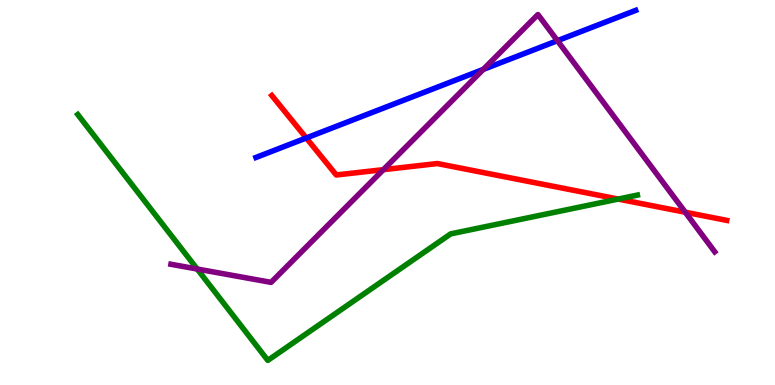[{'lines': ['blue', 'red'], 'intersections': [{'x': 3.95, 'y': 6.42}]}, {'lines': ['green', 'red'], 'intersections': [{'x': 7.98, 'y': 4.83}]}, {'lines': ['purple', 'red'], 'intersections': [{'x': 4.95, 'y': 5.59}, {'x': 8.84, 'y': 4.49}]}, {'lines': ['blue', 'green'], 'intersections': []}, {'lines': ['blue', 'purple'], 'intersections': [{'x': 6.24, 'y': 8.2}, {'x': 7.19, 'y': 8.94}]}, {'lines': ['green', 'purple'], 'intersections': [{'x': 2.54, 'y': 3.01}]}]